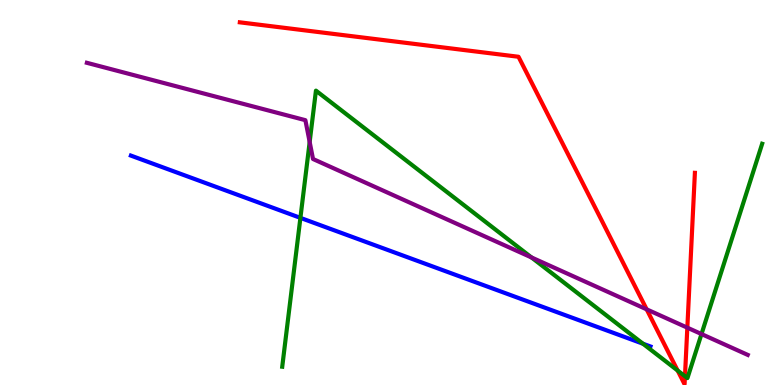[{'lines': ['blue', 'red'], 'intersections': []}, {'lines': ['green', 'red'], 'intersections': [{'x': 8.74, 'y': 0.376}, {'x': 8.84, 'y': 0.228}]}, {'lines': ['purple', 'red'], 'intersections': [{'x': 8.34, 'y': 1.96}, {'x': 8.87, 'y': 1.49}]}, {'lines': ['blue', 'green'], 'intersections': [{'x': 3.88, 'y': 4.34}, {'x': 8.3, 'y': 1.07}]}, {'lines': ['blue', 'purple'], 'intersections': []}, {'lines': ['green', 'purple'], 'intersections': [{'x': 4.0, 'y': 6.31}, {'x': 6.86, 'y': 3.31}, {'x': 9.05, 'y': 1.32}]}]